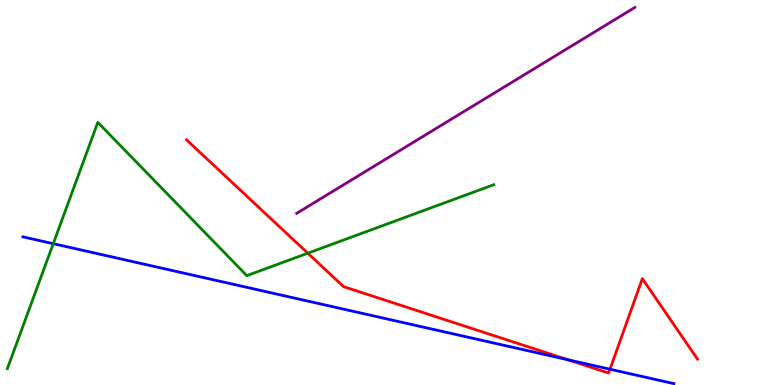[{'lines': ['blue', 'red'], 'intersections': [{'x': 7.32, 'y': 0.658}, {'x': 7.87, 'y': 0.41}]}, {'lines': ['green', 'red'], 'intersections': [{'x': 3.97, 'y': 3.42}]}, {'lines': ['purple', 'red'], 'intersections': []}, {'lines': ['blue', 'green'], 'intersections': [{'x': 0.687, 'y': 3.67}]}, {'lines': ['blue', 'purple'], 'intersections': []}, {'lines': ['green', 'purple'], 'intersections': []}]